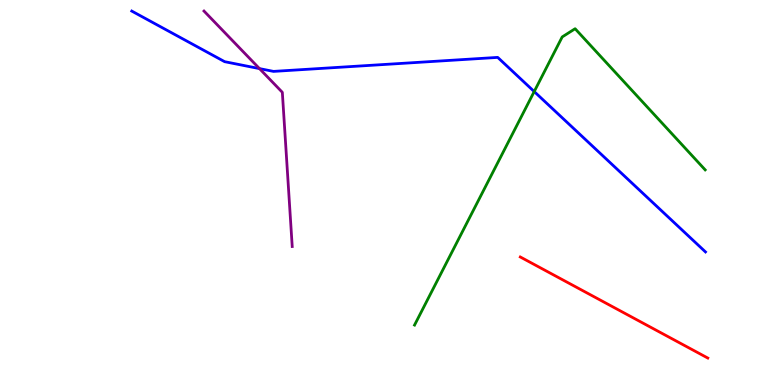[{'lines': ['blue', 'red'], 'intersections': []}, {'lines': ['green', 'red'], 'intersections': []}, {'lines': ['purple', 'red'], 'intersections': []}, {'lines': ['blue', 'green'], 'intersections': [{'x': 6.89, 'y': 7.62}]}, {'lines': ['blue', 'purple'], 'intersections': [{'x': 3.35, 'y': 8.22}]}, {'lines': ['green', 'purple'], 'intersections': []}]